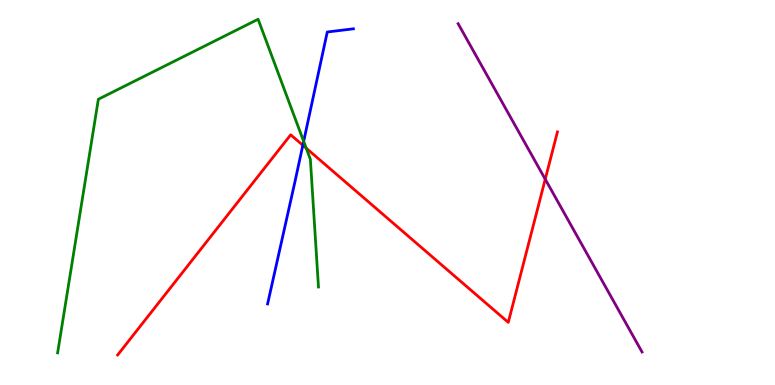[{'lines': ['blue', 'red'], 'intersections': [{'x': 3.91, 'y': 6.23}]}, {'lines': ['green', 'red'], 'intersections': [{'x': 3.95, 'y': 6.15}]}, {'lines': ['purple', 'red'], 'intersections': [{'x': 7.04, 'y': 5.35}]}, {'lines': ['blue', 'green'], 'intersections': [{'x': 3.92, 'y': 6.33}]}, {'lines': ['blue', 'purple'], 'intersections': []}, {'lines': ['green', 'purple'], 'intersections': []}]